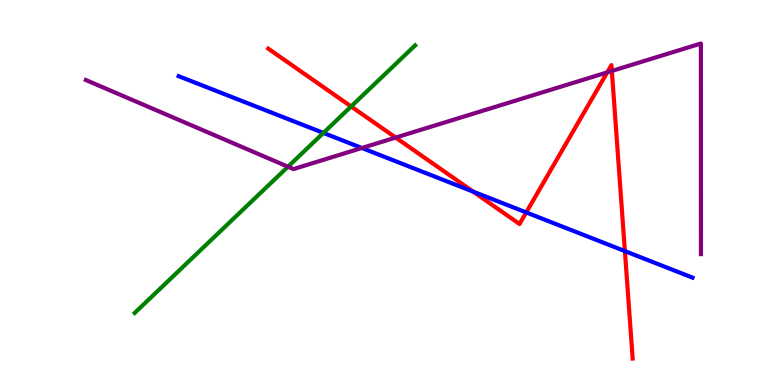[{'lines': ['blue', 'red'], 'intersections': [{'x': 6.11, 'y': 5.02}, {'x': 6.79, 'y': 4.48}, {'x': 8.06, 'y': 3.48}]}, {'lines': ['green', 'red'], 'intersections': [{'x': 4.53, 'y': 7.23}]}, {'lines': ['purple', 'red'], 'intersections': [{'x': 5.11, 'y': 6.43}, {'x': 7.83, 'y': 8.12}, {'x': 7.89, 'y': 8.16}]}, {'lines': ['blue', 'green'], 'intersections': [{'x': 4.17, 'y': 6.55}]}, {'lines': ['blue', 'purple'], 'intersections': [{'x': 4.67, 'y': 6.16}]}, {'lines': ['green', 'purple'], 'intersections': [{'x': 3.72, 'y': 5.67}]}]